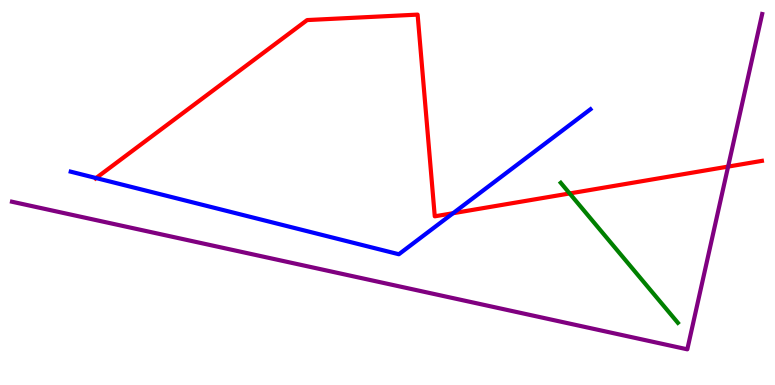[{'lines': ['blue', 'red'], 'intersections': [{'x': 1.24, 'y': 5.38}, {'x': 5.85, 'y': 4.46}]}, {'lines': ['green', 'red'], 'intersections': [{'x': 7.35, 'y': 4.98}]}, {'lines': ['purple', 'red'], 'intersections': [{'x': 9.39, 'y': 5.67}]}, {'lines': ['blue', 'green'], 'intersections': []}, {'lines': ['blue', 'purple'], 'intersections': []}, {'lines': ['green', 'purple'], 'intersections': []}]